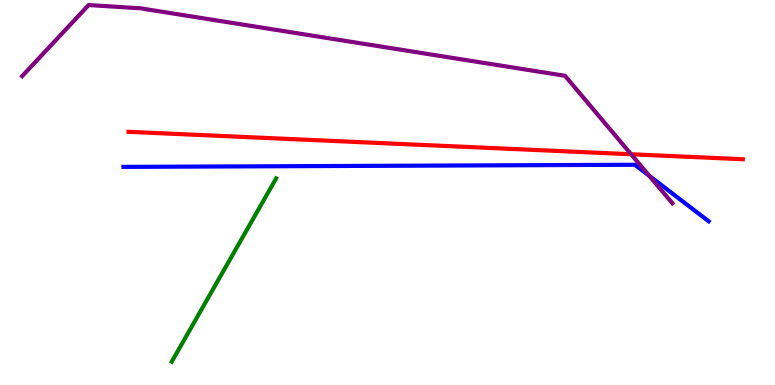[{'lines': ['blue', 'red'], 'intersections': []}, {'lines': ['green', 'red'], 'intersections': []}, {'lines': ['purple', 'red'], 'intersections': [{'x': 8.14, 'y': 5.99}]}, {'lines': ['blue', 'green'], 'intersections': []}, {'lines': ['blue', 'purple'], 'intersections': [{'x': 8.38, 'y': 5.43}]}, {'lines': ['green', 'purple'], 'intersections': []}]